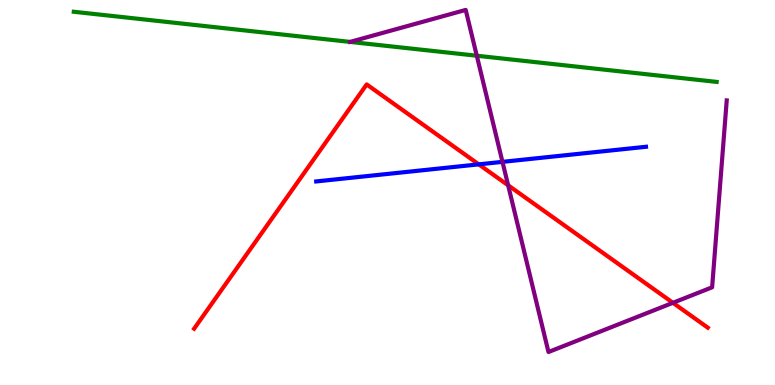[{'lines': ['blue', 'red'], 'intersections': [{'x': 6.18, 'y': 5.73}]}, {'lines': ['green', 'red'], 'intersections': []}, {'lines': ['purple', 'red'], 'intersections': [{'x': 6.56, 'y': 5.19}, {'x': 8.68, 'y': 2.13}]}, {'lines': ['blue', 'green'], 'intersections': []}, {'lines': ['blue', 'purple'], 'intersections': [{'x': 6.48, 'y': 5.8}]}, {'lines': ['green', 'purple'], 'intersections': [{'x': 6.15, 'y': 8.55}]}]